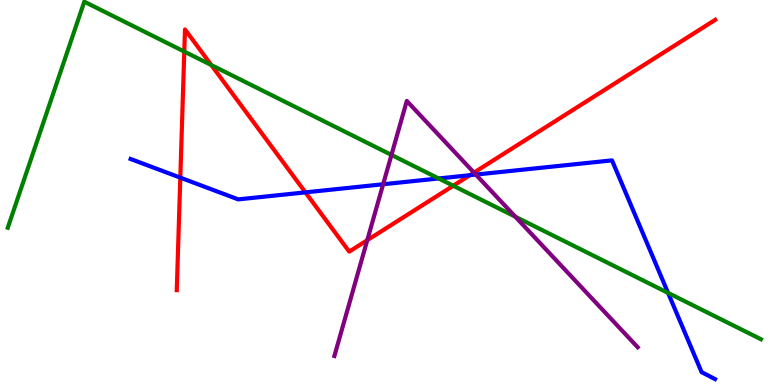[{'lines': ['blue', 'red'], 'intersections': [{'x': 2.33, 'y': 5.39}, {'x': 3.94, 'y': 5.0}, {'x': 6.06, 'y': 5.45}]}, {'lines': ['green', 'red'], 'intersections': [{'x': 2.38, 'y': 8.66}, {'x': 2.73, 'y': 8.31}, {'x': 5.85, 'y': 5.18}]}, {'lines': ['purple', 'red'], 'intersections': [{'x': 4.74, 'y': 3.76}, {'x': 6.12, 'y': 5.52}]}, {'lines': ['blue', 'green'], 'intersections': [{'x': 5.66, 'y': 5.36}, {'x': 8.62, 'y': 2.39}]}, {'lines': ['blue', 'purple'], 'intersections': [{'x': 4.94, 'y': 5.21}, {'x': 6.14, 'y': 5.47}]}, {'lines': ['green', 'purple'], 'intersections': [{'x': 5.05, 'y': 5.98}, {'x': 6.65, 'y': 4.37}]}]